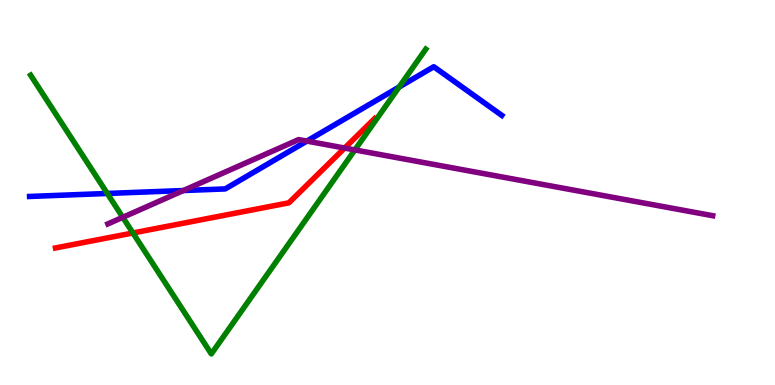[{'lines': ['blue', 'red'], 'intersections': []}, {'lines': ['green', 'red'], 'intersections': [{'x': 1.72, 'y': 3.95}]}, {'lines': ['purple', 'red'], 'intersections': [{'x': 4.45, 'y': 6.15}]}, {'lines': ['blue', 'green'], 'intersections': [{'x': 1.38, 'y': 4.98}, {'x': 5.15, 'y': 7.74}]}, {'lines': ['blue', 'purple'], 'intersections': [{'x': 2.37, 'y': 5.05}, {'x': 3.96, 'y': 6.34}]}, {'lines': ['green', 'purple'], 'intersections': [{'x': 1.58, 'y': 4.36}, {'x': 4.58, 'y': 6.11}]}]